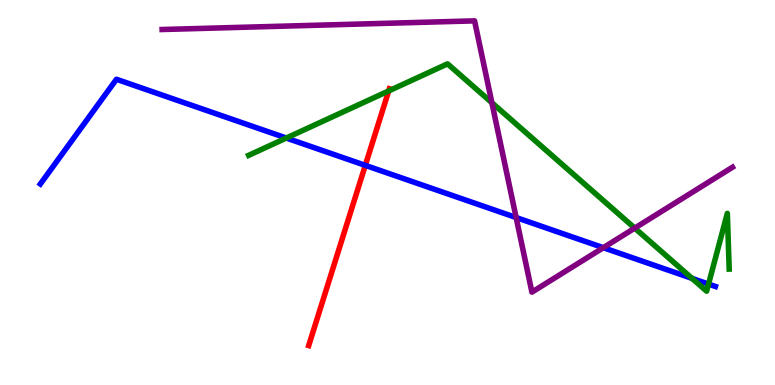[{'lines': ['blue', 'red'], 'intersections': [{'x': 4.71, 'y': 5.7}]}, {'lines': ['green', 'red'], 'intersections': [{'x': 5.02, 'y': 7.64}]}, {'lines': ['purple', 'red'], 'intersections': []}, {'lines': ['blue', 'green'], 'intersections': [{'x': 3.69, 'y': 6.41}, {'x': 8.93, 'y': 2.77}, {'x': 9.14, 'y': 2.62}]}, {'lines': ['blue', 'purple'], 'intersections': [{'x': 6.66, 'y': 4.35}, {'x': 7.78, 'y': 3.57}]}, {'lines': ['green', 'purple'], 'intersections': [{'x': 6.35, 'y': 7.33}, {'x': 8.19, 'y': 4.08}]}]